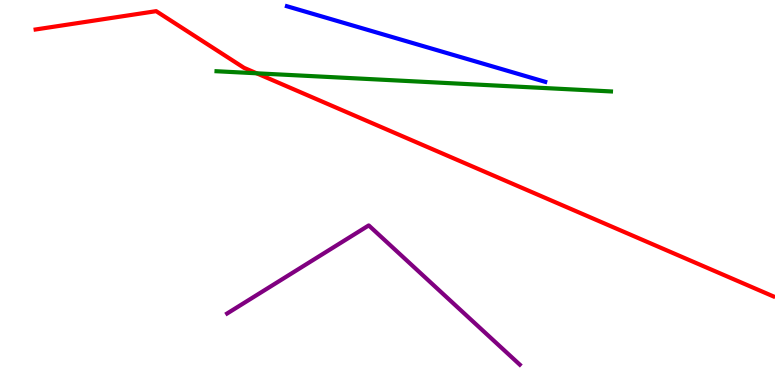[{'lines': ['blue', 'red'], 'intersections': []}, {'lines': ['green', 'red'], 'intersections': [{'x': 3.31, 'y': 8.1}]}, {'lines': ['purple', 'red'], 'intersections': []}, {'lines': ['blue', 'green'], 'intersections': []}, {'lines': ['blue', 'purple'], 'intersections': []}, {'lines': ['green', 'purple'], 'intersections': []}]